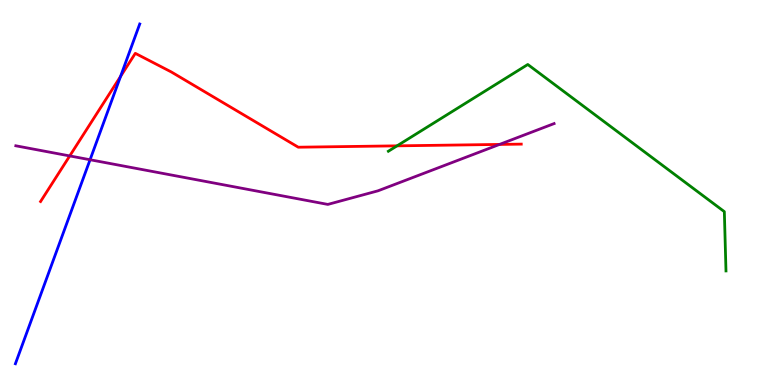[{'lines': ['blue', 'red'], 'intersections': [{'x': 1.56, 'y': 8.01}]}, {'lines': ['green', 'red'], 'intersections': [{'x': 5.12, 'y': 6.21}]}, {'lines': ['purple', 'red'], 'intersections': [{'x': 0.9, 'y': 5.95}, {'x': 6.45, 'y': 6.25}]}, {'lines': ['blue', 'green'], 'intersections': []}, {'lines': ['blue', 'purple'], 'intersections': [{'x': 1.16, 'y': 5.85}]}, {'lines': ['green', 'purple'], 'intersections': []}]